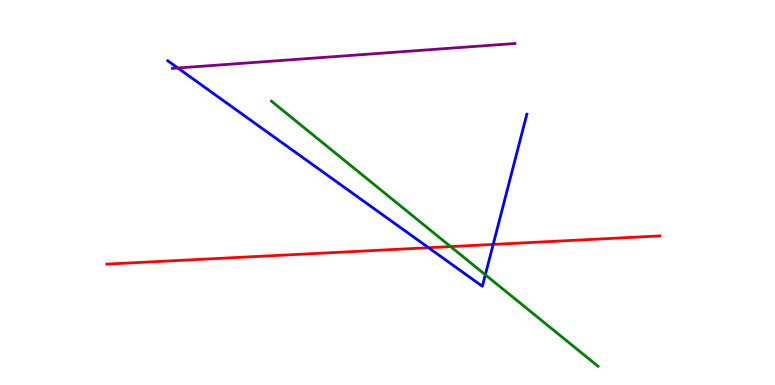[{'lines': ['blue', 'red'], 'intersections': [{'x': 5.53, 'y': 3.57}, {'x': 6.36, 'y': 3.65}]}, {'lines': ['green', 'red'], 'intersections': [{'x': 5.81, 'y': 3.6}]}, {'lines': ['purple', 'red'], 'intersections': []}, {'lines': ['blue', 'green'], 'intersections': [{'x': 6.26, 'y': 2.86}]}, {'lines': ['blue', 'purple'], 'intersections': [{'x': 2.29, 'y': 8.23}]}, {'lines': ['green', 'purple'], 'intersections': []}]